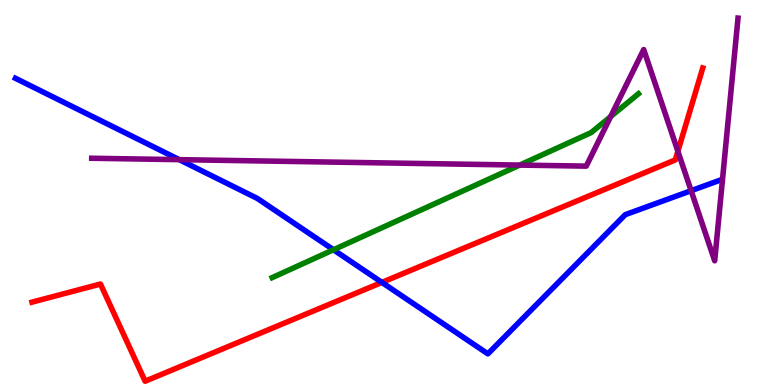[{'lines': ['blue', 'red'], 'intersections': [{'x': 4.93, 'y': 2.67}]}, {'lines': ['green', 'red'], 'intersections': []}, {'lines': ['purple', 'red'], 'intersections': [{'x': 8.75, 'y': 6.07}]}, {'lines': ['blue', 'green'], 'intersections': [{'x': 4.3, 'y': 3.51}]}, {'lines': ['blue', 'purple'], 'intersections': [{'x': 2.31, 'y': 5.85}, {'x': 8.92, 'y': 5.05}]}, {'lines': ['green', 'purple'], 'intersections': [{'x': 6.71, 'y': 5.71}, {'x': 7.88, 'y': 6.97}]}]